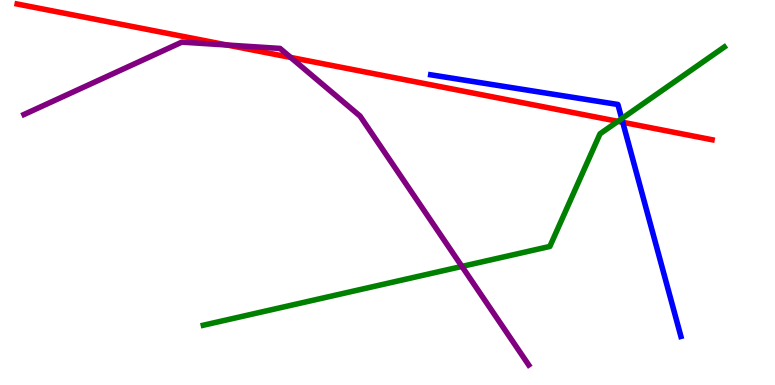[{'lines': ['blue', 'red'], 'intersections': [{'x': 8.04, 'y': 6.82}]}, {'lines': ['green', 'red'], 'intersections': [{'x': 7.97, 'y': 6.85}]}, {'lines': ['purple', 'red'], 'intersections': [{'x': 2.93, 'y': 8.83}, {'x': 3.75, 'y': 8.51}]}, {'lines': ['blue', 'green'], 'intersections': [{'x': 8.02, 'y': 6.92}]}, {'lines': ['blue', 'purple'], 'intersections': []}, {'lines': ['green', 'purple'], 'intersections': [{'x': 5.96, 'y': 3.08}]}]